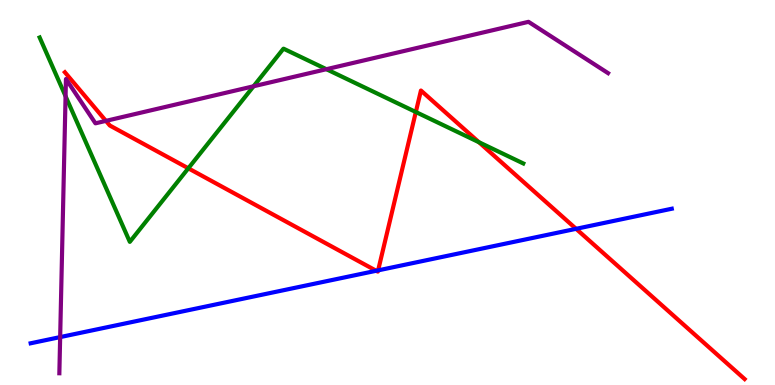[{'lines': ['blue', 'red'], 'intersections': [{'x': 4.85, 'y': 2.97}, {'x': 4.88, 'y': 2.98}, {'x': 7.43, 'y': 4.06}]}, {'lines': ['green', 'red'], 'intersections': [{'x': 2.43, 'y': 5.63}, {'x': 5.37, 'y': 7.09}, {'x': 6.18, 'y': 6.31}]}, {'lines': ['purple', 'red'], 'intersections': [{'x': 1.37, 'y': 6.86}]}, {'lines': ['blue', 'green'], 'intersections': []}, {'lines': ['blue', 'purple'], 'intersections': [{'x': 0.776, 'y': 1.24}]}, {'lines': ['green', 'purple'], 'intersections': [{'x': 0.846, 'y': 7.5}, {'x': 3.27, 'y': 7.76}, {'x': 4.21, 'y': 8.2}]}]